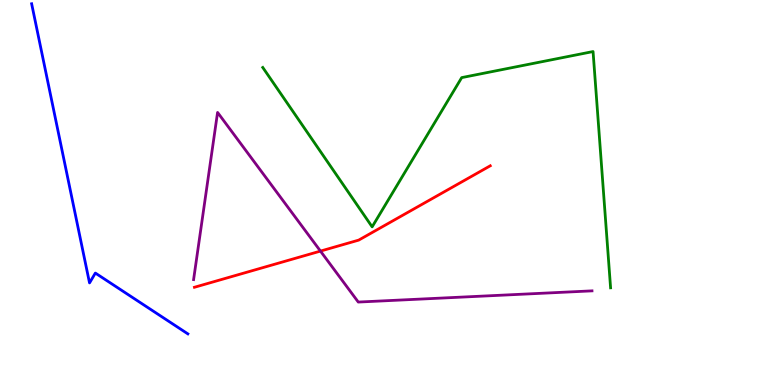[{'lines': ['blue', 'red'], 'intersections': []}, {'lines': ['green', 'red'], 'intersections': []}, {'lines': ['purple', 'red'], 'intersections': [{'x': 4.14, 'y': 3.48}]}, {'lines': ['blue', 'green'], 'intersections': []}, {'lines': ['blue', 'purple'], 'intersections': []}, {'lines': ['green', 'purple'], 'intersections': []}]